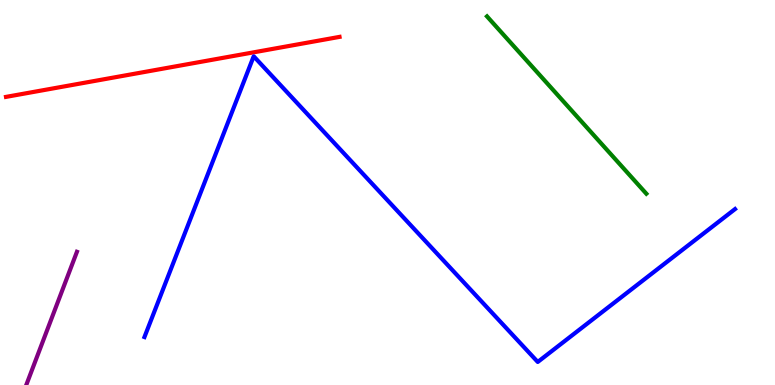[{'lines': ['blue', 'red'], 'intersections': []}, {'lines': ['green', 'red'], 'intersections': []}, {'lines': ['purple', 'red'], 'intersections': []}, {'lines': ['blue', 'green'], 'intersections': []}, {'lines': ['blue', 'purple'], 'intersections': []}, {'lines': ['green', 'purple'], 'intersections': []}]